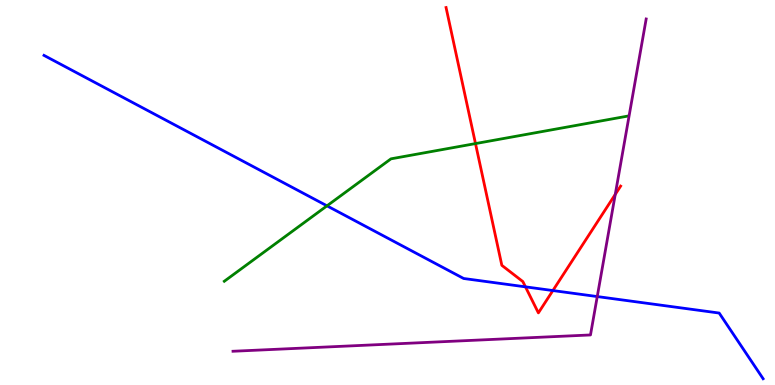[{'lines': ['blue', 'red'], 'intersections': [{'x': 6.78, 'y': 2.55}, {'x': 7.13, 'y': 2.45}]}, {'lines': ['green', 'red'], 'intersections': [{'x': 6.14, 'y': 6.27}]}, {'lines': ['purple', 'red'], 'intersections': [{'x': 7.94, 'y': 4.95}]}, {'lines': ['blue', 'green'], 'intersections': [{'x': 4.22, 'y': 4.65}]}, {'lines': ['blue', 'purple'], 'intersections': [{'x': 7.71, 'y': 2.3}]}, {'lines': ['green', 'purple'], 'intersections': []}]